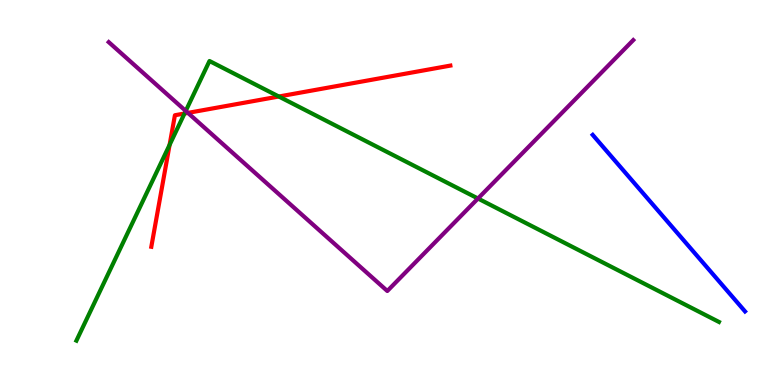[{'lines': ['blue', 'red'], 'intersections': []}, {'lines': ['green', 'red'], 'intersections': [{'x': 2.19, 'y': 6.24}, {'x': 2.38, 'y': 7.05}, {'x': 3.6, 'y': 7.49}]}, {'lines': ['purple', 'red'], 'intersections': [{'x': 2.43, 'y': 7.07}]}, {'lines': ['blue', 'green'], 'intersections': []}, {'lines': ['blue', 'purple'], 'intersections': []}, {'lines': ['green', 'purple'], 'intersections': [{'x': 2.4, 'y': 7.12}, {'x': 6.17, 'y': 4.84}]}]